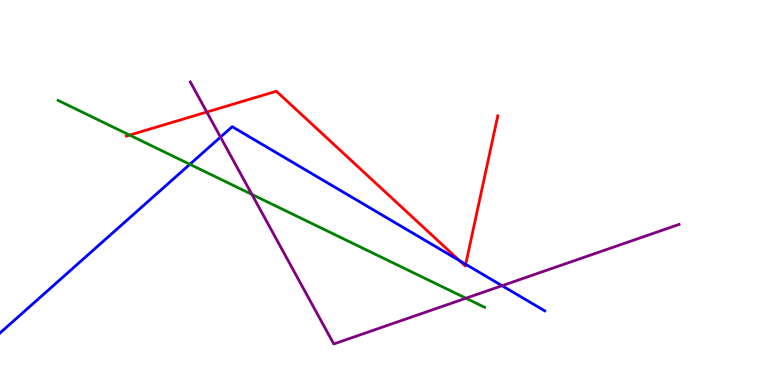[{'lines': ['blue', 'red'], 'intersections': [{'x': 5.93, 'y': 3.23}, {'x': 6.01, 'y': 3.14}]}, {'lines': ['green', 'red'], 'intersections': [{'x': 1.67, 'y': 6.49}]}, {'lines': ['purple', 'red'], 'intersections': [{'x': 2.67, 'y': 7.09}]}, {'lines': ['blue', 'green'], 'intersections': [{'x': 2.45, 'y': 5.73}]}, {'lines': ['blue', 'purple'], 'intersections': [{'x': 2.85, 'y': 6.44}, {'x': 6.48, 'y': 2.58}]}, {'lines': ['green', 'purple'], 'intersections': [{'x': 3.25, 'y': 4.95}, {'x': 6.01, 'y': 2.25}]}]